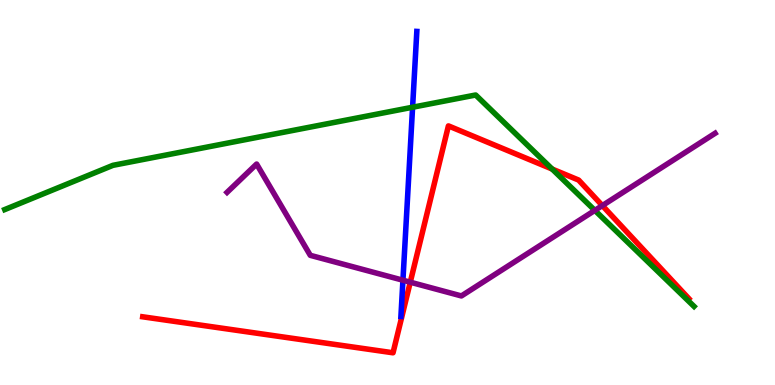[{'lines': ['blue', 'red'], 'intersections': []}, {'lines': ['green', 'red'], 'intersections': [{'x': 7.12, 'y': 5.61}]}, {'lines': ['purple', 'red'], 'intersections': [{'x': 5.29, 'y': 2.67}, {'x': 7.77, 'y': 4.66}]}, {'lines': ['blue', 'green'], 'intersections': [{'x': 5.32, 'y': 7.21}]}, {'lines': ['blue', 'purple'], 'intersections': [{'x': 5.2, 'y': 2.72}]}, {'lines': ['green', 'purple'], 'intersections': [{'x': 7.68, 'y': 4.54}]}]